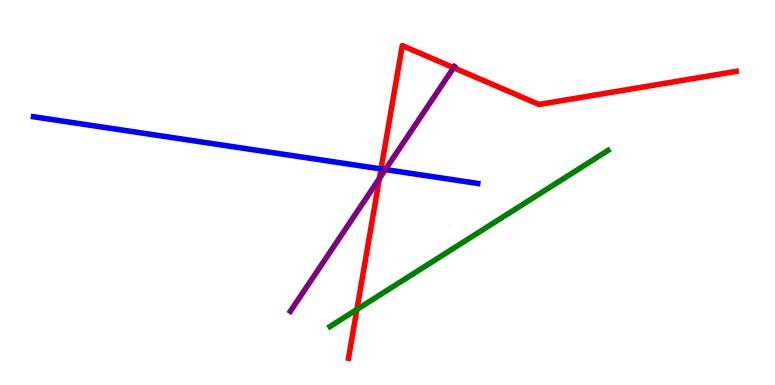[{'lines': ['blue', 'red'], 'intersections': [{'x': 4.92, 'y': 5.61}]}, {'lines': ['green', 'red'], 'intersections': [{'x': 4.61, 'y': 1.96}]}, {'lines': ['purple', 'red'], 'intersections': [{'x': 4.9, 'y': 5.37}, {'x': 5.85, 'y': 8.24}]}, {'lines': ['blue', 'green'], 'intersections': []}, {'lines': ['blue', 'purple'], 'intersections': [{'x': 4.97, 'y': 5.6}]}, {'lines': ['green', 'purple'], 'intersections': []}]